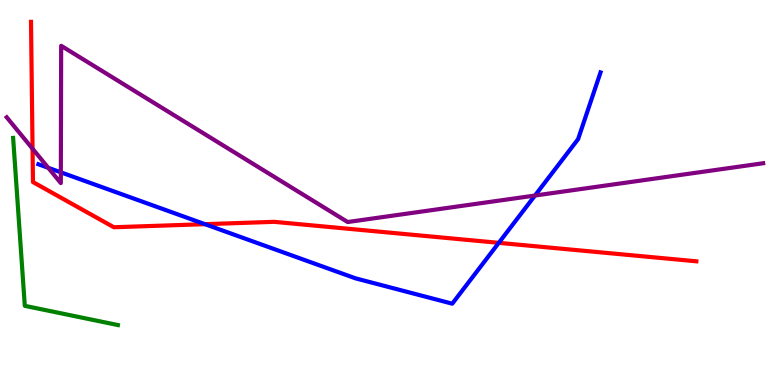[{'lines': ['blue', 'red'], 'intersections': [{'x': 2.64, 'y': 4.18}, {'x': 6.44, 'y': 3.69}]}, {'lines': ['green', 'red'], 'intersections': []}, {'lines': ['purple', 'red'], 'intersections': [{'x': 0.42, 'y': 6.14}]}, {'lines': ['blue', 'green'], 'intersections': []}, {'lines': ['blue', 'purple'], 'intersections': [{'x': 0.622, 'y': 5.64}, {'x': 0.785, 'y': 5.52}, {'x': 6.9, 'y': 4.92}]}, {'lines': ['green', 'purple'], 'intersections': []}]